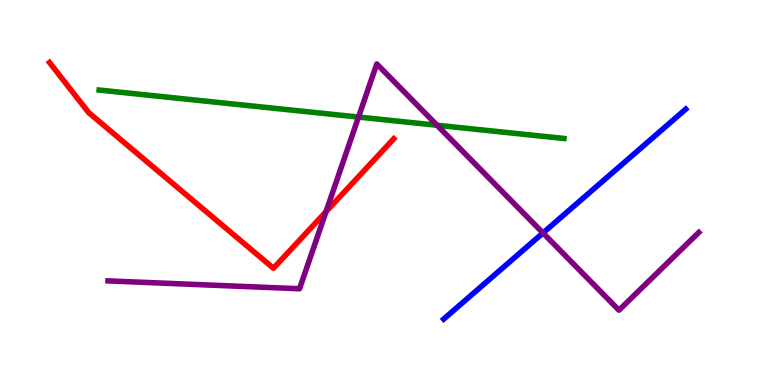[{'lines': ['blue', 'red'], 'intersections': []}, {'lines': ['green', 'red'], 'intersections': []}, {'lines': ['purple', 'red'], 'intersections': [{'x': 4.21, 'y': 4.5}]}, {'lines': ['blue', 'green'], 'intersections': []}, {'lines': ['blue', 'purple'], 'intersections': [{'x': 7.01, 'y': 3.95}]}, {'lines': ['green', 'purple'], 'intersections': [{'x': 4.63, 'y': 6.96}, {'x': 5.64, 'y': 6.75}]}]